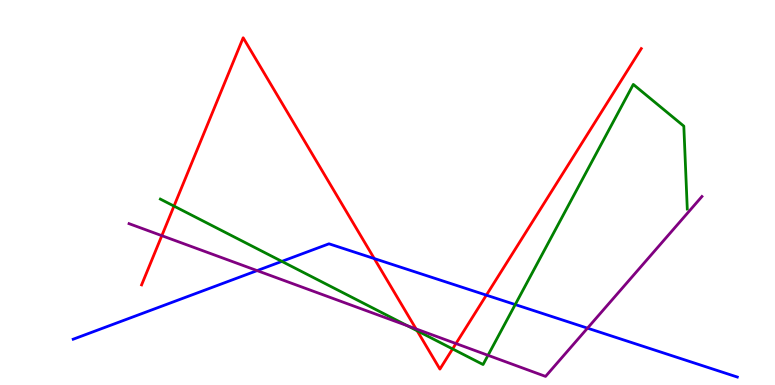[{'lines': ['blue', 'red'], 'intersections': [{'x': 4.83, 'y': 3.28}, {'x': 6.28, 'y': 2.33}]}, {'lines': ['green', 'red'], 'intersections': [{'x': 2.24, 'y': 4.65}, {'x': 5.38, 'y': 1.41}, {'x': 5.84, 'y': 0.937}]}, {'lines': ['purple', 'red'], 'intersections': [{'x': 2.09, 'y': 3.88}, {'x': 5.37, 'y': 1.46}, {'x': 5.88, 'y': 1.08}]}, {'lines': ['blue', 'green'], 'intersections': [{'x': 3.64, 'y': 3.21}, {'x': 6.65, 'y': 2.09}]}, {'lines': ['blue', 'purple'], 'intersections': [{'x': 3.32, 'y': 2.97}, {'x': 7.58, 'y': 1.48}]}, {'lines': ['green', 'purple'], 'intersections': [{'x': 5.26, 'y': 1.54}, {'x': 6.3, 'y': 0.771}]}]